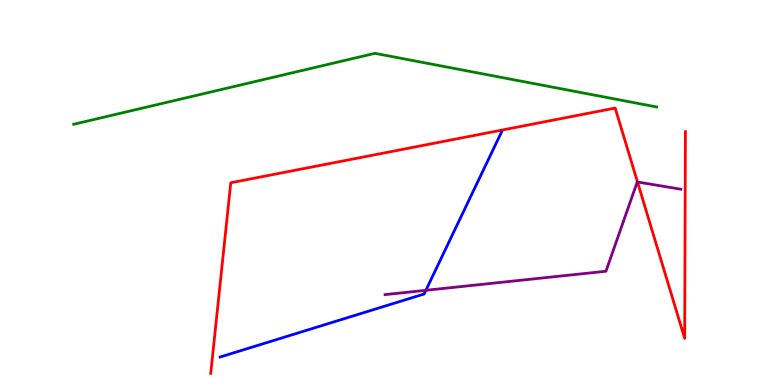[{'lines': ['blue', 'red'], 'intersections': []}, {'lines': ['green', 'red'], 'intersections': []}, {'lines': ['purple', 'red'], 'intersections': [{'x': 8.23, 'y': 5.27}]}, {'lines': ['blue', 'green'], 'intersections': []}, {'lines': ['blue', 'purple'], 'intersections': [{'x': 5.5, 'y': 2.46}]}, {'lines': ['green', 'purple'], 'intersections': []}]